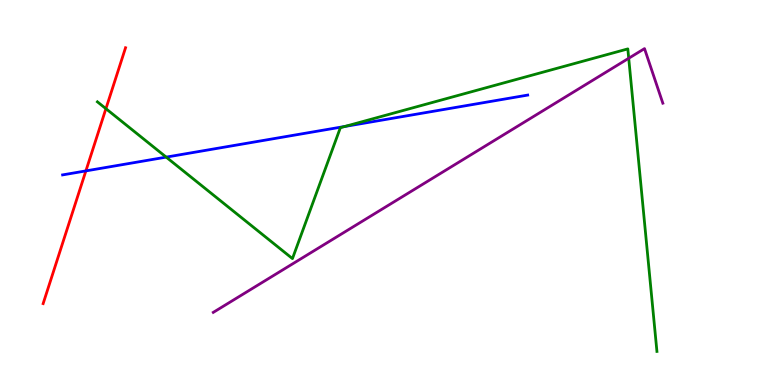[{'lines': ['blue', 'red'], 'intersections': [{'x': 1.11, 'y': 5.56}]}, {'lines': ['green', 'red'], 'intersections': [{'x': 1.37, 'y': 7.18}]}, {'lines': ['purple', 'red'], 'intersections': []}, {'lines': ['blue', 'green'], 'intersections': [{'x': 2.14, 'y': 5.92}, {'x': 4.45, 'y': 6.72}]}, {'lines': ['blue', 'purple'], 'intersections': []}, {'lines': ['green', 'purple'], 'intersections': [{'x': 8.11, 'y': 8.49}]}]